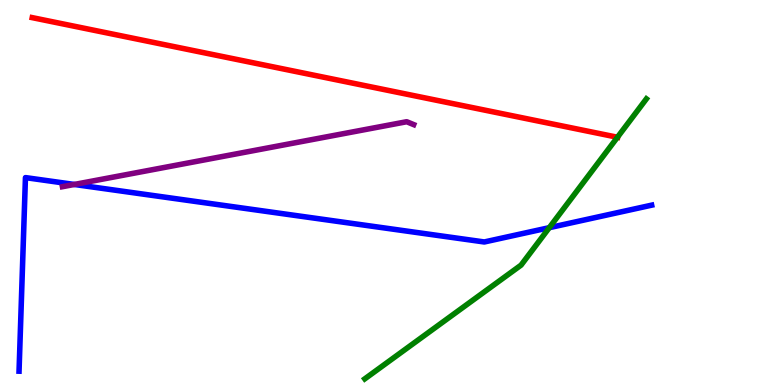[{'lines': ['blue', 'red'], 'intersections': []}, {'lines': ['green', 'red'], 'intersections': [{'x': 7.97, 'y': 6.43}]}, {'lines': ['purple', 'red'], 'intersections': []}, {'lines': ['blue', 'green'], 'intersections': [{'x': 7.09, 'y': 4.09}]}, {'lines': ['blue', 'purple'], 'intersections': [{'x': 0.959, 'y': 5.21}]}, {'lines': ['green', 'purple'], 'intersections': []}]